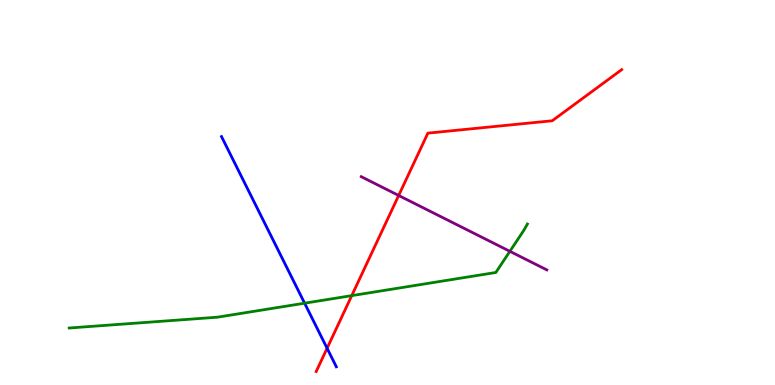[{'lines': ['blue', 'red'], 'intersections': [{'x': 4.22, 'y': 0.954}]}, {'lines': ['green', 'red'], 'intersections': [{'x': 4.54, 'y': 2.32}]}, {'lines': ['purple', 'red'], 'intersections': [{'x': 5.14, 'y': 4.92}]}, {'lines': ['blue', 'green'], 'intersections': [{'x': 3.93, 'y': 2.12}]}, {'lines': ['blue', 'purple'], 'intersections': []}, {'lines': ['green', 'purple'], 'intersections': [{'x': 6.58, 'y': 3.47}]}]